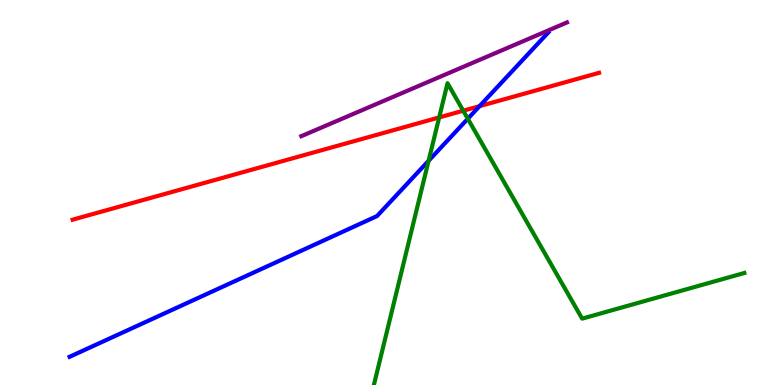[{'lines': ['blue', 'red'], 'intersections': [{'x': 6.19, 'y': 7.24}]}, {'lines': ['green', 'red'], 'intersections': [{'x': 5.67, 'y': 6.95}, {'x': 5.98, 'y': 7.12}]}, {'lines': ['purple', 'red'], 'intersections': []}, {'lines': ['blue', 'green'], 'intersections': [{'x': 5.53, 'y': 5.82}, {'x': 6.04, 'y': 6.92}]}, {'lines': ['blue', 'purple'], 'intersections': []}, {'lines': ['green', 'purple'], 'intersections': []}]